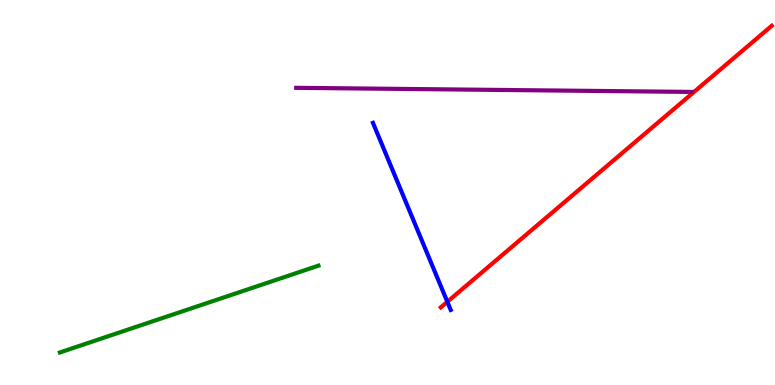[{'lines': ['blue', 'red'], 'intersections': [{'x': 5.77, 'y': 2.16}]}, {'lines': ['green', 'red'], 'intersections': []}, {'lines': ['purple', 'red'], 'intersections': []}, {'lines': ['blue', 'green'], 'intersections': []}, {'lines': ['blue', 'purple'], 'intersections': []}, {'lines': ['green', 'purple'], 'intersections': []}]